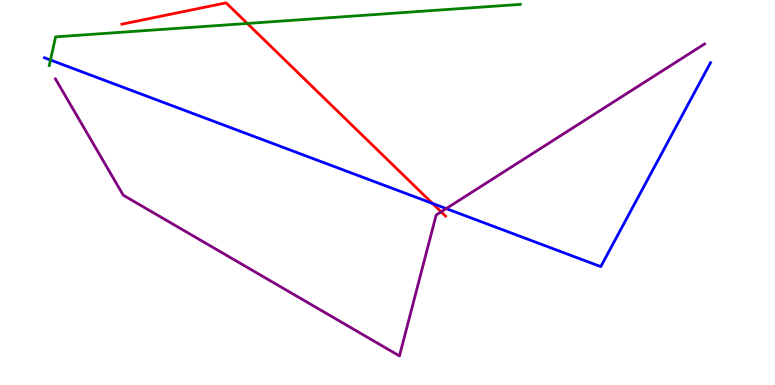[{'lines': ['blue', 'red'], 'intersections': [{'x': 5.58, 'y': 4.72}]}, {'lines': ['green', 'red'], 'intersections': [{'x': 3.19, 'y': 9.39}]}, {'lines': ['purple', 'red'], 'intersections': [{'x': 5.69, 'y': 4.5}]}, {'lines': ['blue', 'green'], 'intersections': [{'x': 0.651, 'y': 8.44}]}, {'lines': ['blue', 'purple'], 'intersections': [{'x': 5.76, 'y': 4.58}]}, {'lines': ['green', 'purple'], 'intersections': []}]